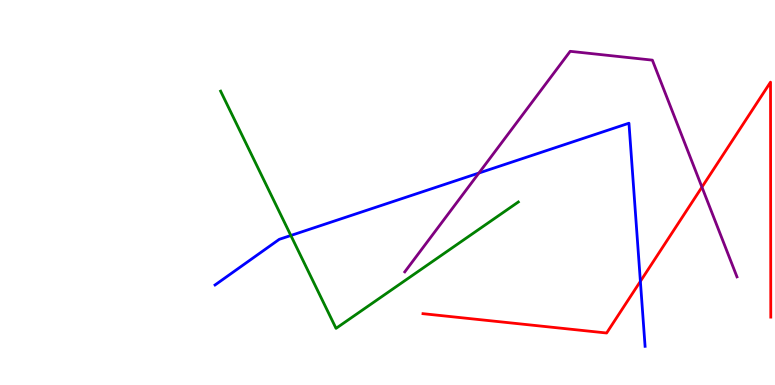[{'lines': ['blue', 'red'], 'intersections': [{'x': 8.26, 'y': 2.69}]}, {'lines': ['green', 'red'], 'intersections': []}, {'lines': ['purple', 'red'], 'intersections': [{'x': 9.06, 'y': 5.14}]}, {'lines': ['blue', 'green'], 'intersections': [{'x': 3.75, 'y': 3.88}]}, {'lines': ['blue', 'purple'], 'intersections': [{'x': 6.18, 'y': 5.51}]}, {'lines': ['green', 'purple'], 'intersections': []}]